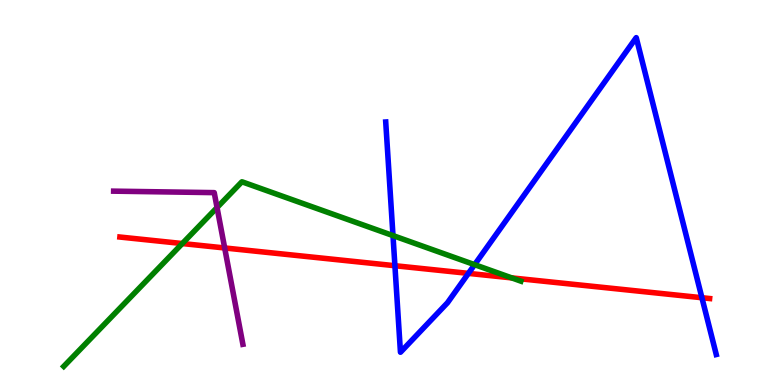[{'lines': ['blue', 'red'], 'intersections': [{'x': 5.1, 'y': 3.1}, {'x': 6.04, 'y': 2.9}, {'x': 9.06, 'y': 2.27}]}, {'lines': ['green', 'red'], 'intersections': [{'x': 2.35, 'y': 3.67}, {'x': 6.6, 'y': 2.78}]}, {'lines': ['purple', 'red'], 'intersections': [{'x': 2.9, 'y': 3.56}]}, {'lines': ['blue', 'green'], 'intersections': [{'x': 5.07, 'y': 3.88}, {'x': 6.12, 'y': 3.13}]}, {'lines': ['blue', 'purple'], 'intersections': []}, {'lines': ['green', 'purple'], 'intersections': [{'x': 2.8, 'y': 4.61}]}]